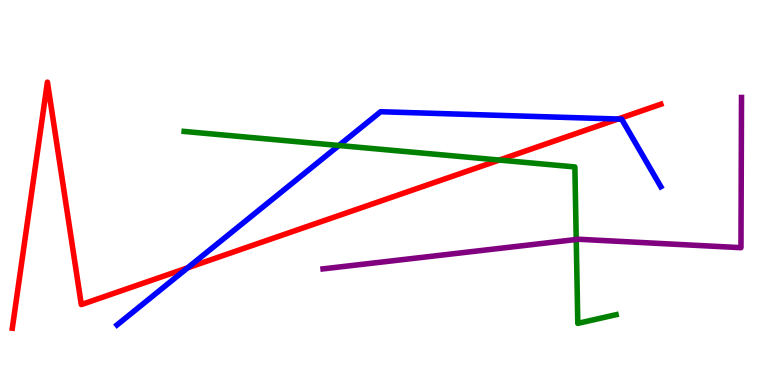[{'lines': ['blue', 'red'], 'intersections': [{'x': 2.42, 'y': 3.04}, {'x': 7.97, 'y': 6.91}]}, {'lines': ['green', 'red'], 'intersections': [{'x': 6.44, 'y': 5.84}]}, {'lines': ['purple', 'red'], 'intersections': []}, {'lines': ['blue', 'green'], 'intersections': [{'x': 4.37, 'y': 6.22}]}, {'lines': ['blue', 'purple'], 'intersections': []}, {'lines': ['green', 'purple'], 'intersections': [{'x': 7.44, 'y': 3.78}]}]